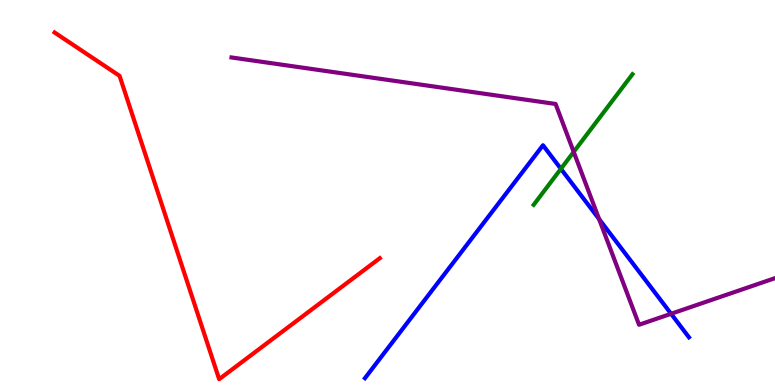[{'lines': ['blue', 'red'], 'intersections': []}, {'lines': ['green', 'red'], 'intersections': []}, {'lines': ['purple', 'red'], 'intersections': []}, {'lines': ['blue', 'green'], 'intersections': [{'x': 7.24, 'y': 5.61}]}, {'lines': ['blue', 'purple'], 'intersections': [{'x': 7.73, 'y': 4.31}, {'x': 8.66, 'y': 1.85}]}, {'lines': ['green', 'purple'], 'intersections': [{'x': 7.4, 'y': 6.05}]}]